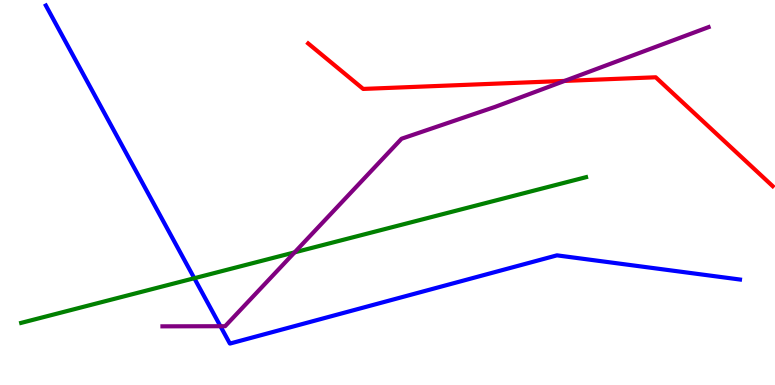[{'lines': ['blue', 'red'], 'intersections': []}, {'lines': ['green', 'red'], 'intersections': []}, {'lines': ['purple', 'red'], 'intersections': [{'x': 7.29, 'y': 7.9}]}, {'lines': ['blue', 'green'], 'intersections': [{'x': 2.51, 'y': 2.77}]}, {'lines': ['blue', 'purple'], 'intersections': [{'x': 2.84, 'y': 1.53}]}, {'lines': ['green', 'purple'], 'intersections': [{'x': 3.8, 'y': 3.45}]}]